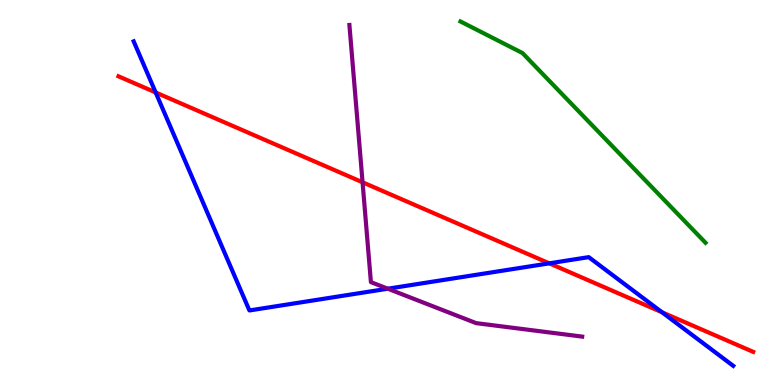[{'lines': ['blue', 'red'], 'intersections': [{'x': 2.01, 'y': 7.6}, {'x': 7.09, 'y': 3.16}, {'x': 8.54, 'y': 1.89}]}, {'lines': ['green', 'red'], 'intersections': []}, {'lines': ['purple', 'red'], 'intersections': [{'x': 4.68, 'y': 5.27}]}, {'lines': ['blue', 'green'], 'intersections': []}, {'lines': ['blue', 'purple'], 'intersections': [{'x': 5.0, 'y': 2.5}]}, {'lines': ['green', 'purple'], 'intersections': []}]